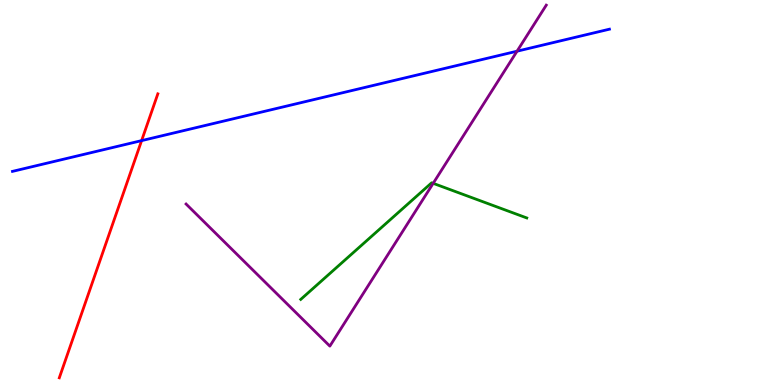[{'lines': ['blue', 'red'], 'intersections': [{'x': 1.83, 'y': 6.35}]}, {'lines': ['green', 'red'], 'intersections': []}, {'lines': ['purple', 'red'], 'intersections': []}, {'lines': ['blue', 'green'], 'intersections': []}, {'lines': ['blue', 'purple'], 'intersections': [{'x': 6.67, 'y': 8.67}]}, {'lines': ['green', 'purple'], 'intersections': [{'x': 5.59, 'y': 5.24}]}]